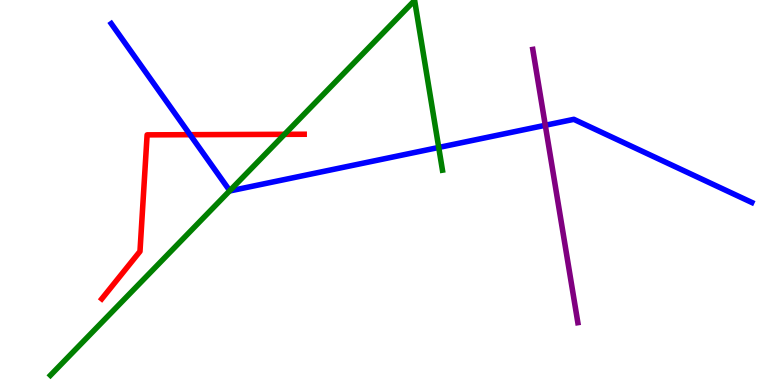[{'lines': ['blue', 'red'], 'intersections': [{'x': 2.45, 'y': 6.5}]}, {'lines': ['green', 'red'], 'intersections': [{'x': 3.67, 'y': 6.51}]}, {'lines': ['purple', 'red'], 'intersections': []}, {'lines': ['blue', 'green'], 'intersections': [{'x': 2.96, 'y': 5.05}, {'x': 5.66, 'y': 6.17}]}, {'lines': ['blue', 'purple'], 'intersections': [{'x': 7.04, 'y': 6.75}]}, {'lines': ['green', 'purple'], 'intersections': []}]